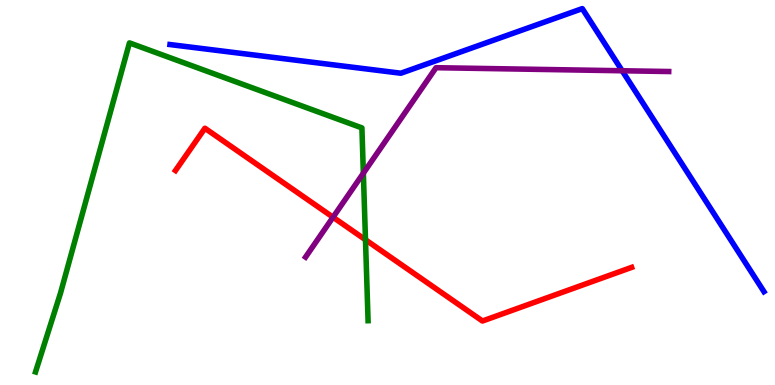[{'lines': ['blue', 'red'], 'intersections': []}, {'lines': ['green', 'red'], 'intersections': [{'x': 4.72, 'y': 3.77}]}, {'lines': ['purple', 'red'], 'intersections': [{'x': 4.3, 'y': 4.36}]}, {'lines': ['blue', 'green'], 'intersections': []}, {'lines': ['blue', 'purple'], 'intersections': [{'x': 8.03, 'y': 8.16}]}, {'lines': ['green', 'purple'], 'intersections': [{'x': 4.69, 'y': 5.5}]}]